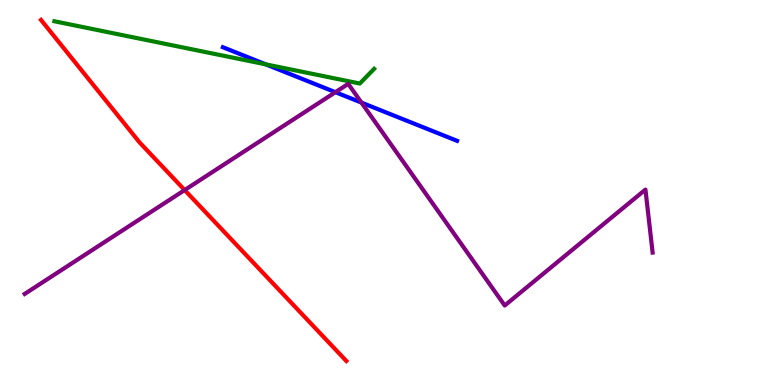[{'lines': ['blue', 'red'], 'intersections': []}, {'lines': ['green', 'red'], 'intersections': []}, {'lines': ['purple', 'red'], 'intersections': [{'x': 2.38, 'y': 5.06}]}, {'lines': ['blue', 'green'], 'intersections': [{'x': 3.43, 'y': 8.33}]}, {'lines': ['blue', 'purple'], 'intersections': [{'x': 4.33, 'y': 7.61}, {'x': 4.66, 'y': 7.34}]}, {'lines': ['green', 'purple'], 'intersections': []}]